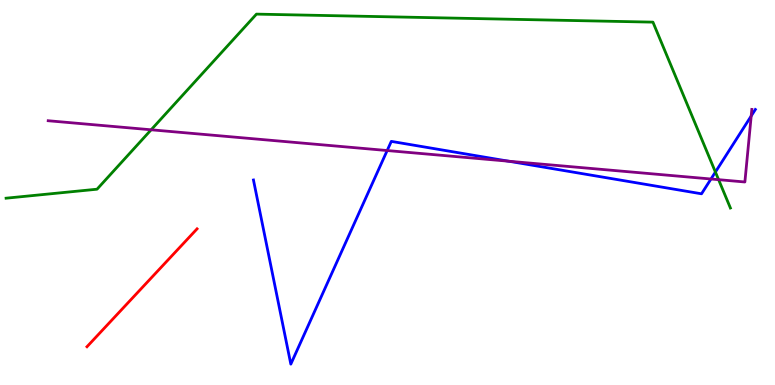[{'lines': ['blue', 'red'], 'intersections': []}, {'lines': ['green', 'red'], 'intersections': []}, {'lines': ['purple', 'red'], 'intersections': []}, {'lines': ['blue', 'green'], 'intersections': [{'x': 9.23, 'y': 5.53}]}, {'lines': ['blue', 'purple'], 'intersections': [{'x': 5.0, 'y': 6.09}, {'x': 6.56, 'y': 5.81}, {'x': 9.17, 'y': 5.35}, {'x': 9.69, 'y': 6.99}]}, {'lines': ['green', 'purple'], 'intersections': [{'x': 1.95, 'y': 6.63}, {'x': 9.27, 'y': 5.33}]}]